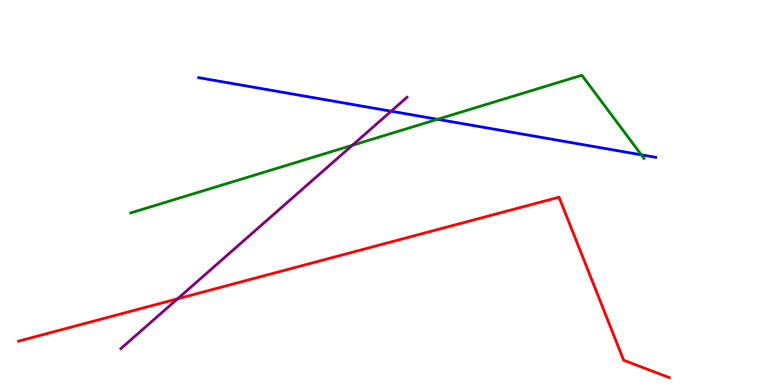[{'lines': ['blue', 'red'], 'intersections': []}, {'lines': ['green', 'red'], 'intersections': []}, {'lines': ['purple', 'red'], 'intersections': [{'x': 2.29, 'y': 2.24}]}, {'lines': ['blue', 'green'], 'intersections': [{'x': 5.65, 'y': 6.9}, {'x': 8.28, 'y': 5.98}]}, {'lines': ['blue', 'purple'], 'intersections': [{'x': 5.05, 'y': 7.11}]}, {'lines': ['green', 'purple'], 'intersections': [{'x': 4.55, 'y': 6.23}]}]